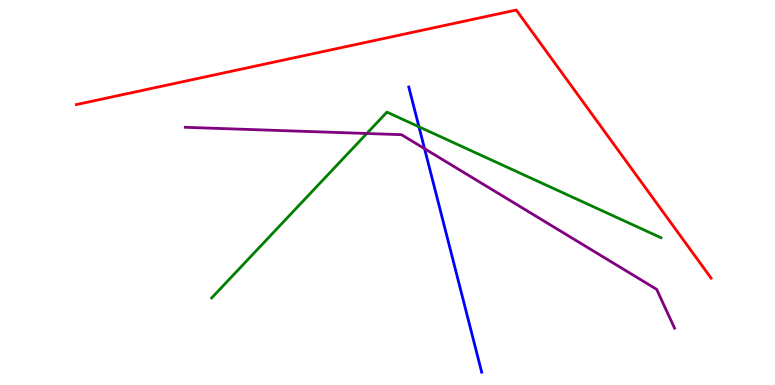[{'lines': ['blue', 'red'], 'intersections': []}, {'lines': ['green', 'red'], 'intersections': []}, {'lines': ['purple', 'red'], 'intersections': []}, {'lines': ['blue', 'green'], 'intersections': [{'x': 5.41, 'y': 6.71}]}, {'lines': ['blue', 'purple'], 'intersections': [{'x': 5.48, 'y': 6.14}]}, {'lines': ['green', 'purple'], 'intersections': [{'x': 4.73, 'y': 6.53}]}]